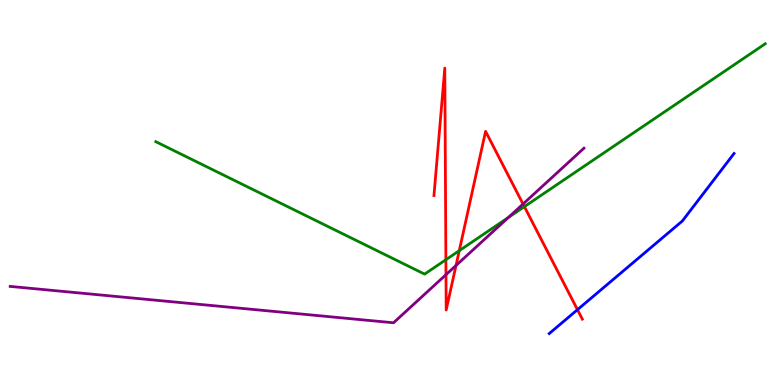[{'lines': ['blue', 'red'], 'intersections': [{'x': 7.45, 'y': 1.96}]}, {'lines': ['green', 'red'], 'intersections': [{'x': 5.75, 'y': 3.25}, {'x': 5.93, 'y': 3.49}, {'x': 6.77, 'y': 4.63}]}, {'lines': ['purple', 'red'], 'intersections': [{'x': 5.75, 'y': 2.87}, {'x': 5.88, 'y': 3.1}, {'x': 6.75, 'y': 4.7}]}, {'lines': ['blue', 'green'], 'intersections': []}, {'lines': ['blue', 'purple'], 'intersections': []}, {'lines': ['green', 'purple'], 'intersections': [{'x': 6.56, 'y': 4.35}]}]